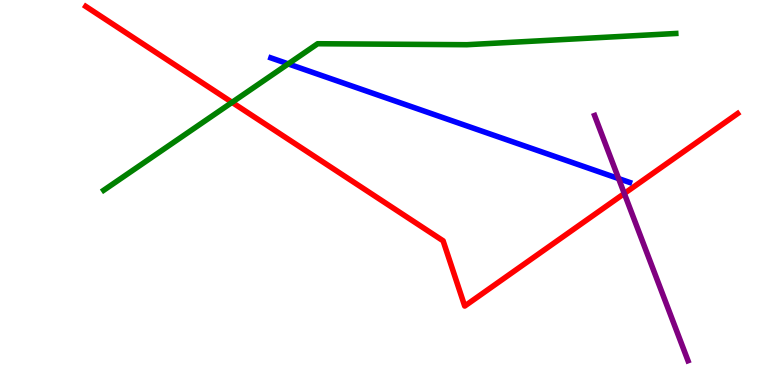[{'lines': ['blue', 'red'], 'intersections': []}, {'lines': ['green', 'red'], 'intersections': [{'x': 2.99, 'y': 7.34}]}, {'lines': ['purple', 'red'], 'intersections': [{'x': 8.06, 'y': 4.97}]}, {'lines': ['blue', 'green'], 'intersections': [{'x': 3.72, 'y': 8.34}]}, {'lines': ['blue', 'purple'], 'intersections': [{'x': 7.98, 'y': 5.36}]}, {'lines': ['green', 'purple'], 'intersections': []}]